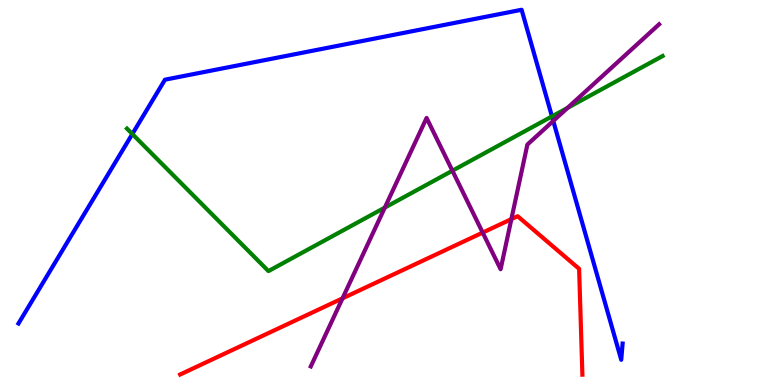[{'lines': ['blue', 'red'], 'intersections': []}, {'lines': ['green', 'red'], 'intersections': []}, {'lines': ['purple', 'red'], 'intersections': [{'x': 4.42, 'y': 2.25}, {'x': 6.23, 'y': 3.96}, {'x': 6.6, 'y': 4.31}]}, {'lines': ['blue', 'green'], 'intersections': [{'x': 1.71, 'y': 6.52}, {'x': 7.12, 'y': 6.98}]}, {'lines': ['blue', 'purple'], 'intersections': [{'x': 7.14, 'y': 6.86}]}, {'lines': ['green', 'purple'], 'intersections': [{'x': 4.97, 'y': 4.61}, {'x': 5.84, 'y': 5.57}, {'x': 7.32, 'y': 7.2}]}]